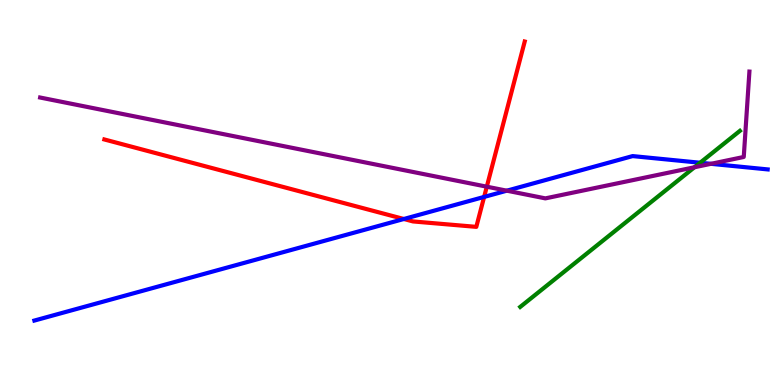[{'lines': ['blue', 'red'], 'intersections': [{'x': 5.21, 'y': 4.31}, {'x': 6.25, 'y': 4.89}]}, {'lines': ['green', 'red'], 'intersections': []}, {'lines': ['purple', 'red'], 'intersections': [{'x': 6.28, 'y': 5.15}]}, {'lines': ['blue', 'green'], 'intersections': [{'x': 9.03, 'y': 5.77}]}, {'lines': ['blue', 'purple'], 'intersections': [{'x': 6.54, 'y': 5.05}, {'x': 9.17, 'y': 5.75}]}, {'lines': ['green', 'purple'], 'intersections': [{'x': 8.96, 'y': 5.66}]}]